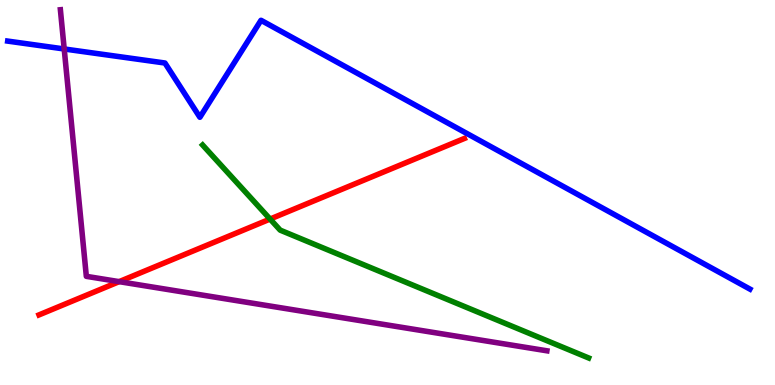[{'lines': ['blue', 'red'], 'intersections': []}, {'lines': ['green', 'red'], 'intersections': [{'x': 3.48, 'y': 4.31}]}, {'lines': ['purple', 'red'], 'intersections': [{'x': 1.54, 'y': 2.68}]}, {'lines': ['blue', 'green'], 'intersections': []}, {'lines': ['blue', 'purple'], 'intersections': [{'x': 0.828, 'y': 8.73}]}, {'lines': ['green', 'purple'], 'intersections': []}]